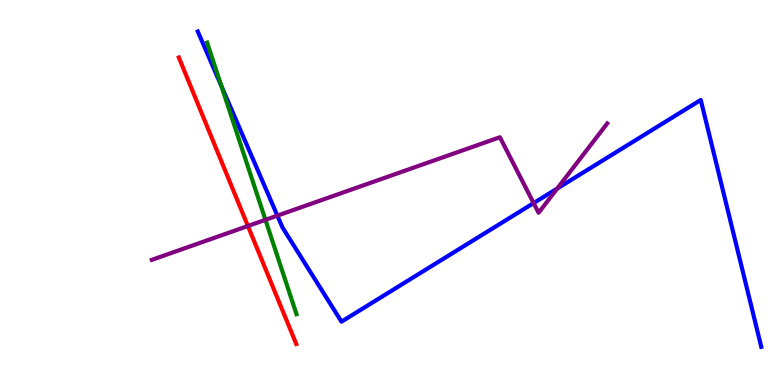[{'lines': ['blue', 'red'], 'intersections': []}, {'lines': ['green', 'red'], 'intersections': []}, {'lines': ['purple', 'red'], 'intersections': [{'x': 3.2, 'y': 4.13}]}, {'lines': ['blue', 'green'], 'intersections': [{'x': 2.86, 'y': 7.76}]}, {'lines': ['blue', 'purple'], 'intersections': [{'x': 3.58, 'y': 4.4}, {'x': 6.89, 'y': 4.72}, {'x': 7.19, 'y': 5.1}]}, {'lines': ['green', 'purple'], 'intersections': [{'x': 3.43, 'y': 4.29}]}]